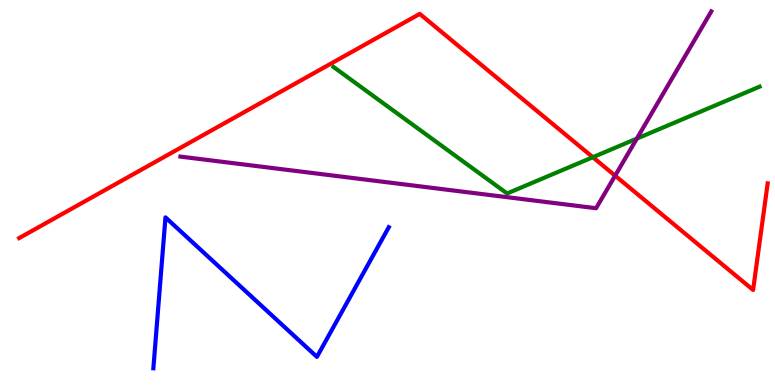[{'lines': ['blue', 'red'], 'intersections': []}, {'lines': ['green', 'red'], 'intersections': [{'x': 7.65, 'y': 5.92}]}, {'lines': ['purple', 'red'], 'intersections': [{'x': 7.94, 'y': 5.44}]}, {'lines': ['blue', 'green'], 'intersections': []}, {'lines': ['blue', 'purple'], 'intersections': []}, {'lines': ['green', 'purple'], 'intersections': [{'x': 8.22, 'y': 6.4}]}]